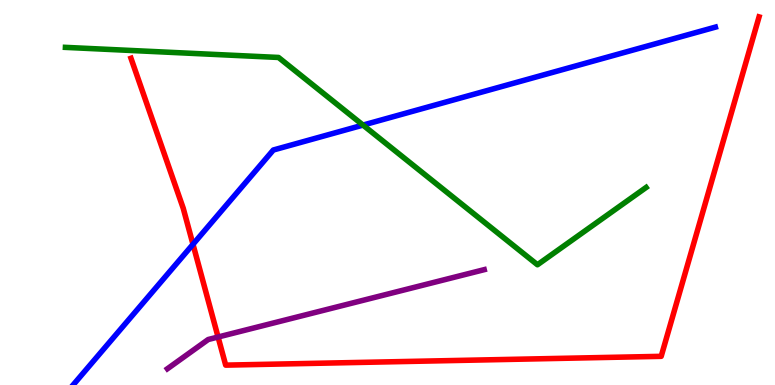[{'lines': ['blue', 'red'], 'intersections': [{'x': 2.49, 'y': 3.65}]}, {'lines': ['green', 'red'], 'intersections': []}, {'lines': ['purple', 'red'], 'intersections': [{'x': 2.81, 'y': 1.25}]}, {'lines': ['blue', 'green'], 'intersections': [{'x': 4.68, 'y': 6.75}]}, {'lines': ['blue', 'purple'], 'intersections': []}, {'lines': ['green', 'purple'], 'intersections': []}]